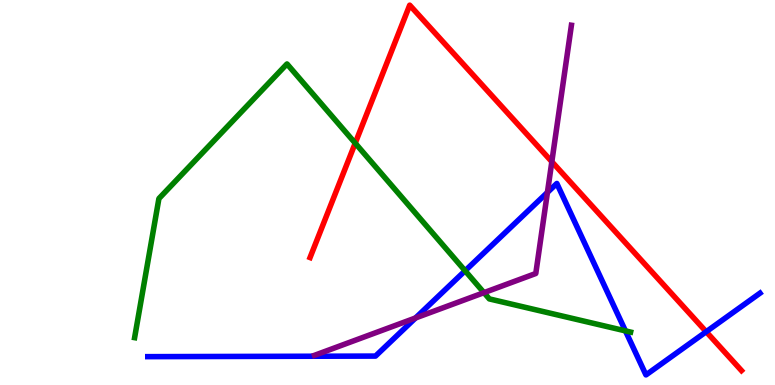[{'lines': ['blue', 'red'], 'intersections': [{'x': 9.11, 'y': 1.38}]}, {'lines': ['green', 'red'], 'intersections': [{'x': 4.58, 'y': 6.28}]}, {'lines': ['purple', 'red'], 'intersections': [{'x': 7.12, 'y': 5.8}]}, {'lines': ['blue', 'green'], 'intersections': [{'x': 6.0, 'y': 2.97}, {'x': 8.07, 'y': 1.41}]}, {'lines': ['blue', 'purple'], 'intersections': [{'x': 5.36, 'y': 1.74}, {'x': 7.06, 'y': 5.0}]}, {'lines': ['green', 'purple'], 'intersections': [{'x': 6.24, 'y': 2.4}]}]